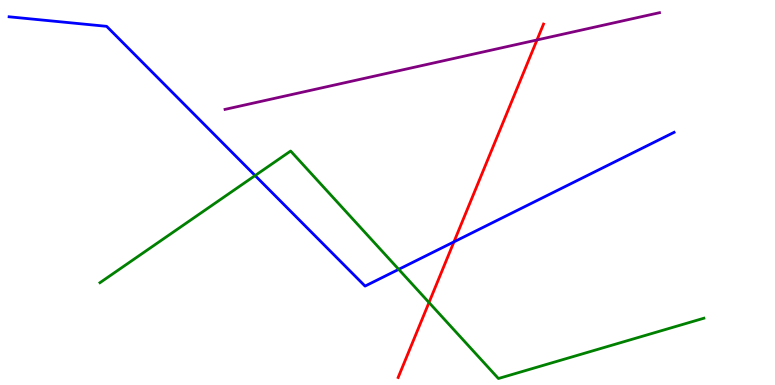[{'lines': ['blue', 'red'], 'intersections': [{'x': 5.86, 'y': 3.72}]}, {'lines': ['green', 'red'], 'intersections': [{'x': 5.54, 'y': 2.14}]}, {'lines': ['purple', 'red'], 'intersections': [{'x': 6.93, 'y': 8.96}]}, {'lines': ['blue', 'green'], 'intersections': [{'x': 3.29, 'y': 5.44}, {'x': 5.14, 'y': 3.0}]}, {'lines': ['blue', 'purple'], 'intersections': []}, {'lines': ['green', 'purple'], 'intersections': []}]